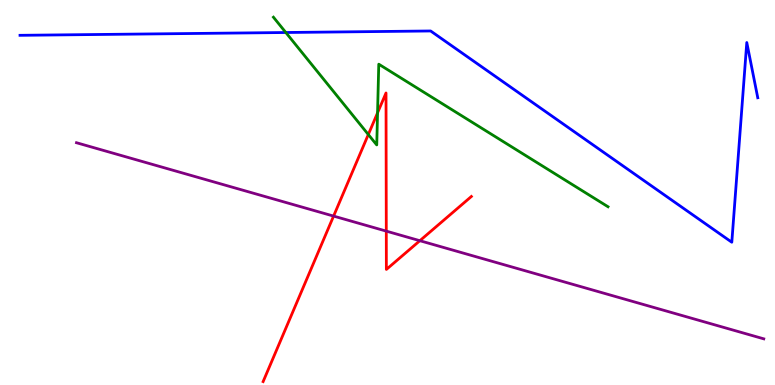[{'lines': ['blue', 'red'], 'intersections': []}, {'lines': ['green', 'red'], 'intersections': [{'x': 4.75, 'y': 6.51}, {'x': 4.87, 'y': 7.07}]}, {'lines': ['purple', 'red'], 'intersections': [{'x': 4.3, 'y': 4.39}, {'x': 4.98, 'y': 4.0}, {'x': 5.42, 'y': 3.75}]}, {'lines': ['blue', 'green'], 'intersections': [{'x': 3.69, 'y': 9.16}]}, {'lines': ['blue', 'purple'], 'intersections': []}, {'lines': ['green', 'purple'], 'intersections': []}]